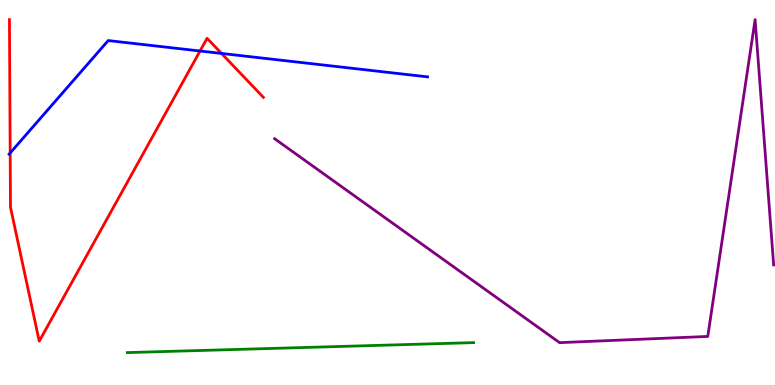[{'lines': ['blue', 'red'], 'intersections': [{'x': 0.131, 'y': 6.03}, {'x': 2.58, 'y': 8.68}, {'x': 2.86, 'y': 8.61}]}, {'lines': ['green', 'red'], 'intersections': []}, {'lines': ['purple', 'red'], 'intersections': []}, {'lines': ['blue', 'green'], 'intersections': []}, {'lines': ['blue', 'purple'], 'intersections': []}, {'lines': ['green', 'purple'], 'intersections': []}]